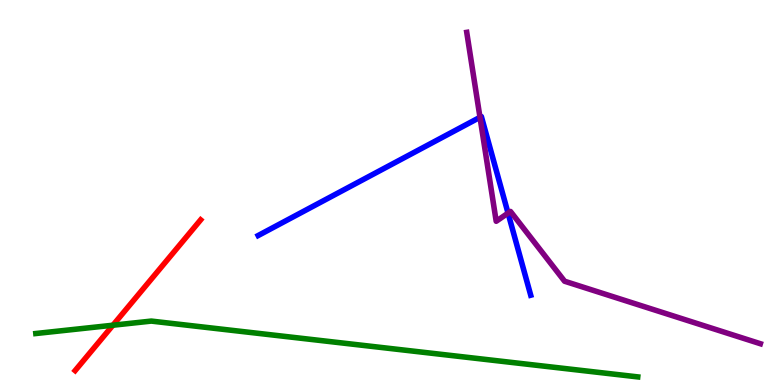[{'lines': ['blue', 'red'], 'intersections': []}, {'lines': ['green', 'red'], 'intersections': [{'x': 1.46, 'y': 1.55}]}, {'lines': ['purple', 'red'], 'intersections': []}, {'lines': ['blue', 'green'], 'intersections': []}, {'lines': ['blue', 'purple'], 'intersections': [{'x': 6.19, 'y': 6.95}, {'x': 6.56, 'y': 4.46}]}, {'lines': ['green', 'purple'], 'intersections': []}]